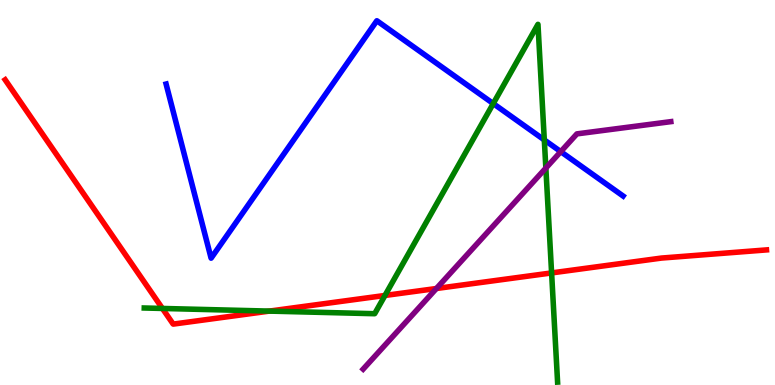[{'lines': ['blue', 'red'], 'intersections': []}, {'lines': ['green', 'red'], 'intersections': [{'x': 2.1, 'y': 1.99}, {'x': 3.48, 'y': 1.92}, {'x': 4.97, 'y': 2.33}, {'x': 7.12, 'y': 2.91}]}, {'lines': ['purple', 'red'], 'intersections': [{'x': 5.63, 'y': 2.51}]}, {'lines': ['blue', 'green'], 'intersections': [{'x': 6.36, 'y': 7.31}, {'x': 7.02, 'y': 6.37}]}, {'lines': ['blue', 'purple'], 'intersections': [{'x': 7.24, 'y': 6.06}]}, {'lines': ['green', 'purple'], 'intersections': [{'x': 7.04, 'y': 5.63}]}]